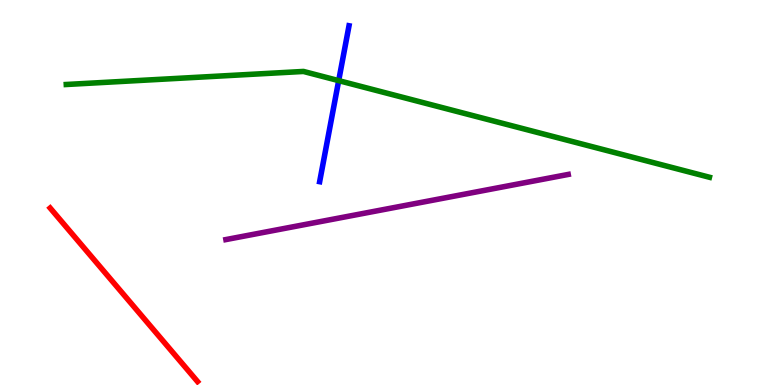[{'lines': ['blue', 'red'], 'intersections': []}, {'lines': ['green', 'red'], 'intersections': []}, {'lines': ['purple', 'red'], 'intersections': []}, {'lines': ['blue', 'green'], 'intersections': [{'x': 4.37, 'y': 7.91}]}, {'lines': ['blue', 'purple'], 'intersections': []}, {'lines': ['green', 'purple'], 'intersections': []}]